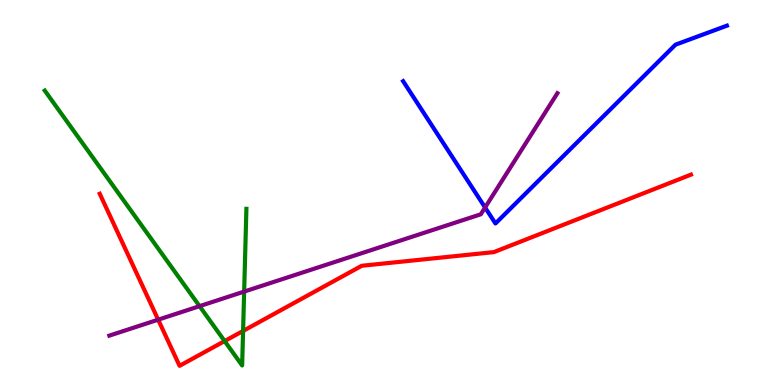[{'lines': ['blue', 'red'], 'intersections': []}, {'lines': ['green', 'red'], 'intersections': [{'x': 2.9, 'y': 1.14}, {'x': 3.14, 'y': 1.4}]}, {'lines': ['purple', 'red'], 'intersections': [{'x': 2.04, 'y': 1.7}]}, {'lines': ['blue', 'green'], 'intersections': []}, {'lines': ['blue', 'purple'], 'intersections': [{'x': 6.26, 'y': 4.61}]}, {'lines': ['green', 'purple'], 'intersections': [{'x': 2.57, 'y': 2.05}, {'x': 3.15, 'y': 2.43}]}]